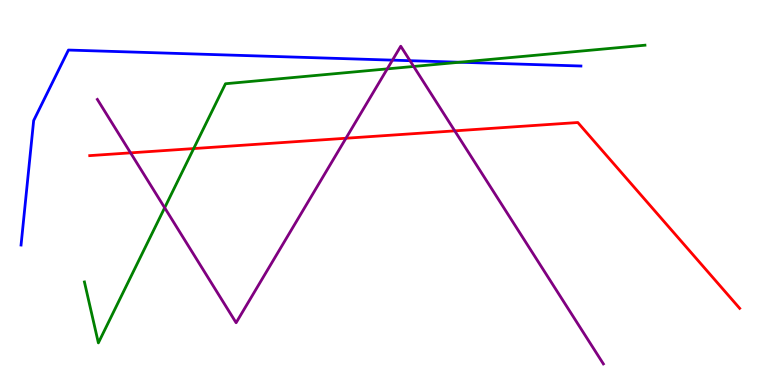[{'lines': ['blue', 'red'], 'intersections': []}, {'lines': ['green', 'red'], 'intersections': [{'x': 2.5, 'y': 6.14}]}, {'lines': ['purple', 'red'], 'intersections': [{'x': 1.68, 'y': 6.03}, {'x': 4.46, 'y': 6.41}, {'x': 5.87, 'y': 6.6}]}, {'lines': ['blue', 'green'], 'intersections': [{'x': 5.93, 'y': 8.38}]}, {'lines': ['blue', 'purple'], 'intersections': [{'x': 5.06, 'y': 8.44}, {'x': 5.29, 'y': 8.42}]}, {'lines': ['green', 'purple'], 'intersections': [{'x': 2.12, 'y': 4.6}, {'x': 5.0, 'y': 8.21}, {'x': 5.34, 'y': 8.27}]}]